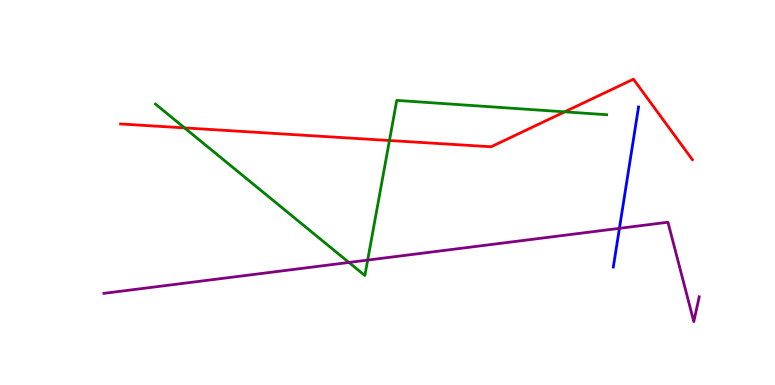[{'lines': ['blue', 'red'], 'intersections': []}, {'lines': ['green', 'red'], 'intersections': [{'x': 2.38, 'y': 6.68}, {'x': 5.03, 'y': 6.35}, {'x': 7.29, 'y': 7.09}]}, {'lines': ['purple', 'red'], 'intersections': []}, {'lines': ['blue', 'green'], 'intersections': []}, {'lines': ['blue', 'purple'], 'intersections': [{'x': 7.99, 'y': 4.07}]}, {'lines': ['green', 'purple'], 'intersections': [{'x': 4.5, 'y': 3.18}, {'x': 4.74, 'y': 3.24}]}]